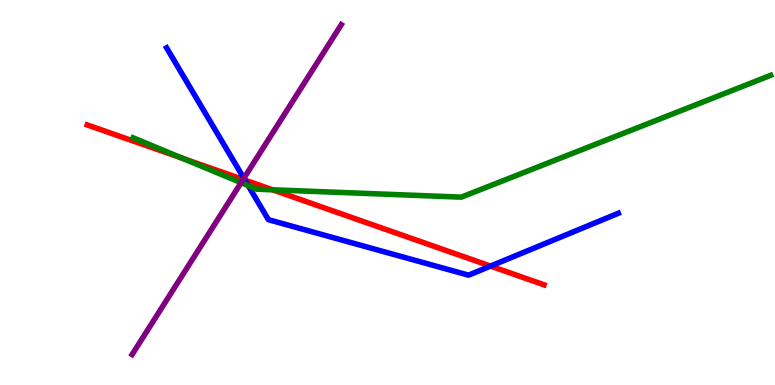[{'lines': ['blue', 'red'], 'intersections': [{'x': 3.16, 'y': 5.32}, {'x': 6.33, 'y': 3.09}]}, {'lines': ['green', 'red'], 'intersections': [{'x': 2.35, 'y': 5.89}, {'x': 3.52, 'y': 5.07}]}, {'lines': ['purple', 'red'], 'intersections': [{'x': 3.14, 'y': 5.34}]}, {'lines': ['blue', 'green'], 'intersections': [{'x': 3.2, 'y': 5.18}]}, {'lines': ['blue', 'purple'], 'intersections': [{'x': 3.15, 'y': 5.37}]}, {'lines': ['green', 'purple'], 'intersections': [{'x': 3.11, 'y': 5.26}]}]